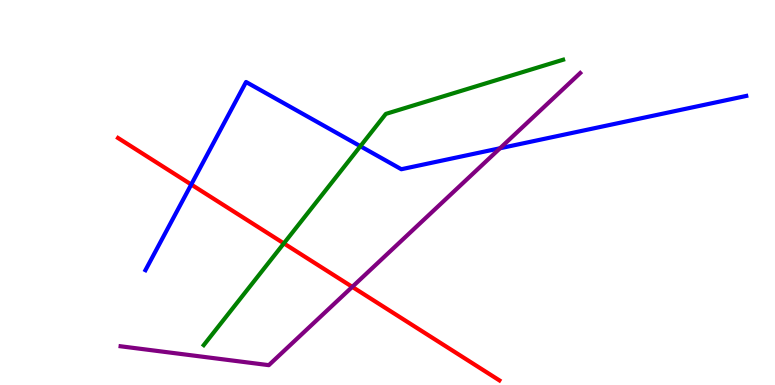[{'lines': ['blue', 'red'], 'intersections': [{'x': 2.47, 'y': 5.21}]}, {'lines': ['green', 'red'], 'intersections': [{'x': 3.66, 'y': 3.68}]}, {'lines': ['purple', 'red'], 'intersections': [{'x': 4.55, 'y': 2.55}]}, {'lines': ['blue', 'green'], 'intersections': [{'x': 4.65, 'y': 6.2}]}, {'lines': ['blue', 'purple'], 'intersections': [{'x': 6.45, 'y': 6.15}]}, {'lines': ['green', 'purple'], 'intersections': []}]